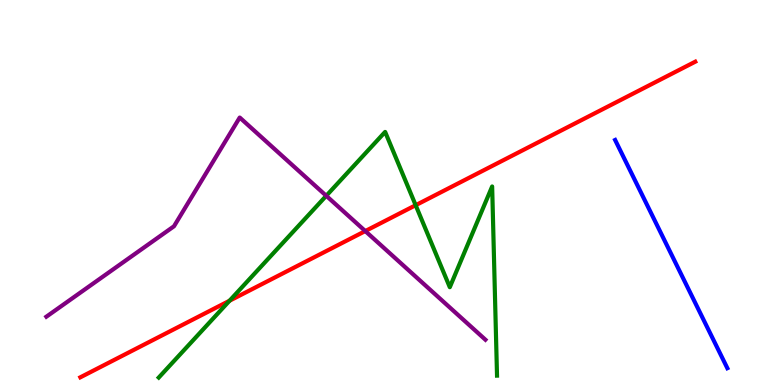[{'lines': ['blue', 'red'], 'intersections': []}, {'lines': ['green', 'red'], 'intersections': [{'x': 2.96, 'y': 2.19}, {'x': 5.36, 'y': 4.67}]}, {'lines': ['purple', 'red'], 'intersections': [{'x': 4.71, 'y': 4.0}]}, {'lines': ['blue', 'green'], 'intersections': []}, {'lines': ['blue', 'purple'], 'intersections': []}, {'lines': ['green', 'purple'], 'intersections': [{'x': 4.21, 'y': 4.91}]}]